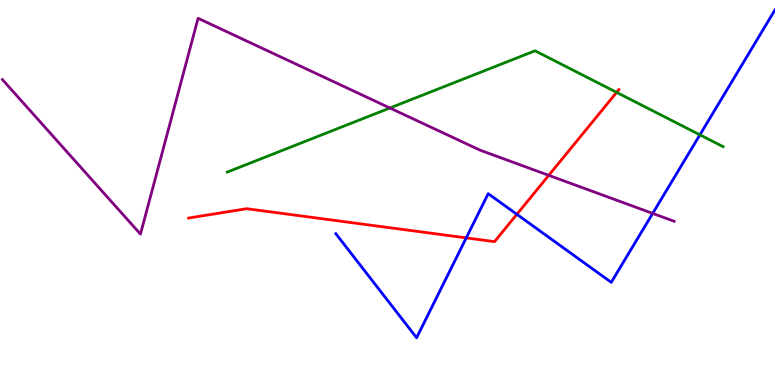[{'lines': ['blue', 'red'], 'intersections': [{'x': 6.02, 'y': 3.82}, {'x': 6.67, 'y': 4.43}]}, {'lines': ['green', 'red'], 'intersections': [{'x': 7.96, 'y': 7.6}]}, {'lines': ['purple', 'red'], 'intersections': [{'x': 7.08, 'y': 5.45}]}, {'lines': ['blue', 'green'], 'intersections': [{'x': 9.03, 'y': 6.5}]}, {'lines': ['blue', 'purple'], 'intersections': [{'x': 8.42, 'y': 4.46}]}, {'lines': ['green', 'purple'], 'intersections': [{'x': 5.03, 'y': 7.19}]}]